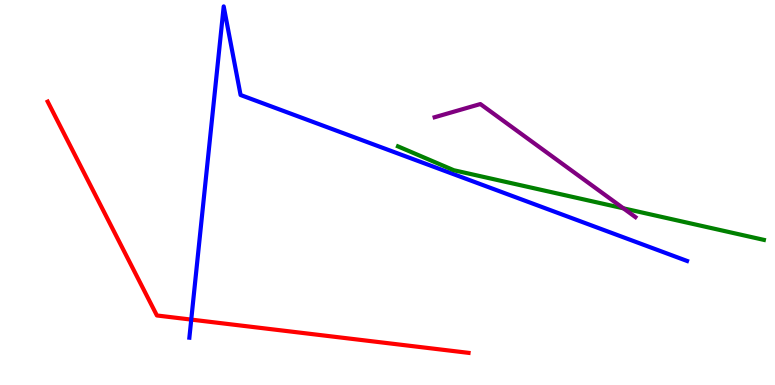[{'lines': ['blue', 'red'], 'intersections': [{'x': 2.47, 'y': 1.7}]}, {'lines': ['green', 'red'], 'intersections': []}, {'lines': ['purple', 'red'], 'intersections': []}, {'lines': ['blue', 'green'], 'intersections': []}, {'lines': ['blue', 'purple'], 'intersections': []}, {'lines': ['green', 'purple'], 'intersections': [{'x': 8.04, 'y': 4.59}]}]